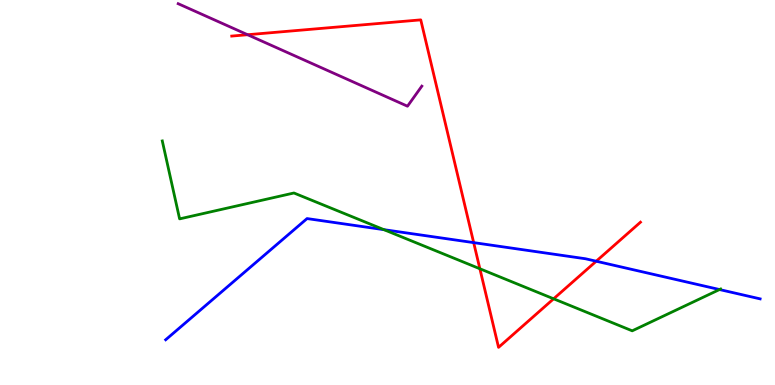[{'lines': ['blue', 'red'], 'intersections': [{'x': 6.11, 'y': 3.7}, {'x': 7.69, 'y': 3.21}]}, {'lines': ['green', 'red'], 'intersections': [{'x': 6.19, 'y': 3.02}, {'x': 7.14, 'y': 2.24}]}, {'lines': ['purple', 'red'], 'intersections': [{'x': 3.19, 'y': 9.1}]}, {'lines': ['blue', 'green'], 'intersections': [{'x': 4.95, 'y': 4.03}, {'x': 9.28, 'y': 2.48}]}, {'lines': ['blue', 'purple'], 'intersections': []}, {'lines': ['green', 'purple'], 'intersections': []}]